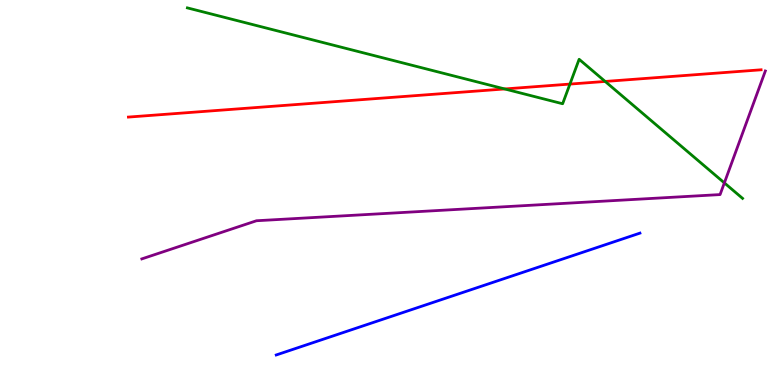[{'lines': ['blue', 'red'], 'intersections': []}, {'lines': ['green', 'red'], 'intersections': [{'x': 6.51, 'y': 7.69}, {'x': 7.35, 'y': 7.82}, {'x': 7.81, 'y': 7.88}]}, {'lines': ['purple', 'red'], 'intersections': []}, {'lines': ['blue', 'green'], 'intersections': []}, {'lines': ['blue', 'purple'], 'intersections': []}, {'lines': ['green', 'purple'], 'intersections': [{'x': 9.35, 'y': 5.25}]}]